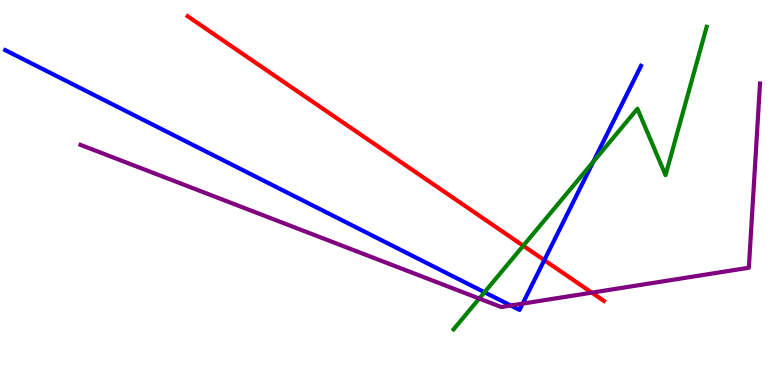[{'lines': ['blue', 'red'], 'intersections': [{'x': 7.02, 'y': 3.24}]}, {'lines': ['green', 'red'], 'intersections': [{'x': 6.75, 'y': 3.62}]}, {'lines': ['purple', 'red'], 'intersections': [{'x': 7.64, 'y': 2.4}]}, {'lines': ['blue', 'green'], 'intersections': [{'x': 6.25, 'y': 2.41}, {'x': 7.66, 'y': 5.8}]}, {'lines': ['blue', 'purple'], 'intersections': [{'x': 6.59, 'y': 2.06}, {'x': 6.74, 'y': 2.11}]}, {'lines': ['green', 'purple'], 'intersections': [{'x': 6.18, 'y': 2.25}]}]